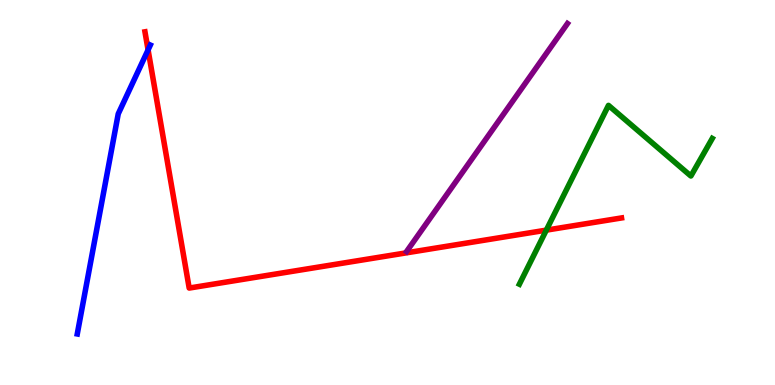[{'lines': ['blue', 'red'], 'intersections': [{'x': 1.91, 'y': 8.7}]}, {'lines': ['green', 'red'], 'intersections': [{'x': 7.05, 'y': 4.02}]}, {'lines': ['purple', 'red'], 'intersections': []}, {'lines': ['blue', 'green'], 'intersections': []}, {'lines': ['blue', 'purple'], 'intersections': []}, {'lines': ['green', 'purple'], 'intersections': []}]